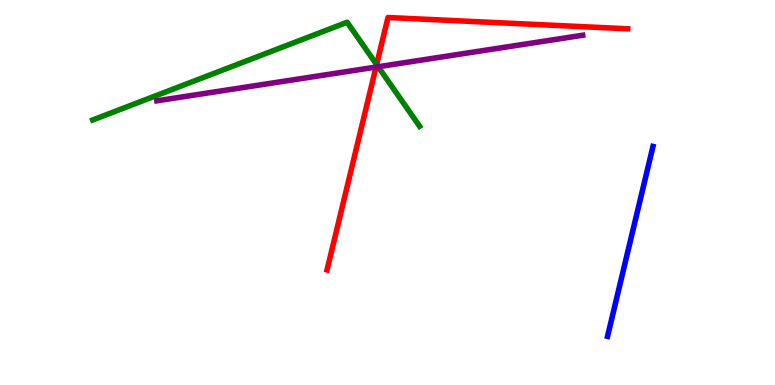[{'lines': ['blue', 'red'], 'intersections': []}, {'lines': ['green', 'red'], 'intersections': [{'x': 4.86, 'y': 8.32}]}, {'lines': ['purple', 'red'], 'intersections': [{'x': 4.85, 'y': 8.26}]}, {'lines': ['blue', 'green'], 'intersections': []}, {'lines': ['blue', 'purple'], 'intersections': []}, {'lines': ['green', 'purple'], 'intersections': [{'x': 4.88, 'y': 8.27}]}]